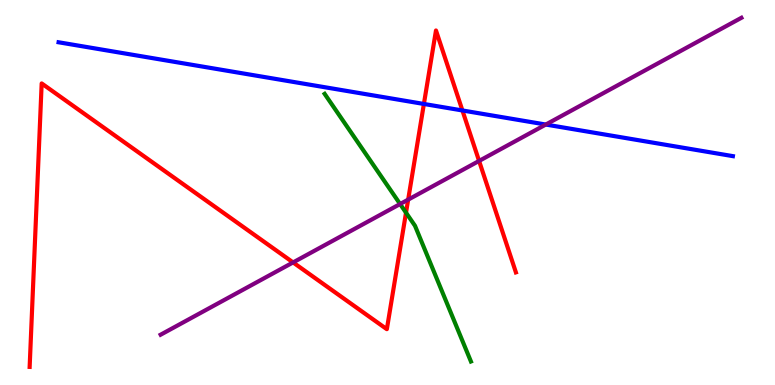[{'lines': ['blue', 'red'], 'intersections': [{'x': 5.47, 'y': 7.3}, {'x': 5.97, 'y': 7.13}]}, {'lines': ['green', 'red'], 'intersections': [{'x': 5.24, 'y': 4.48}]}, {'lines': ['purple', 'red'], 'intersections': [{'x': 3.78, 'y': 3.18}, {'x': 5.27, 'y': 4.81}, {'x': 6.18, 'y': 5.82}]}, {'lines': ['blue', 'green'], 'intersections': []}, {'lines': ['blue', 'purple'], 'intersections': [{'x': 7.04, 'y': 6.77}]}, {'lines': ['green', 'purple'], 'intersections': [{'x': 5.16, 'y': 4.7}]}]